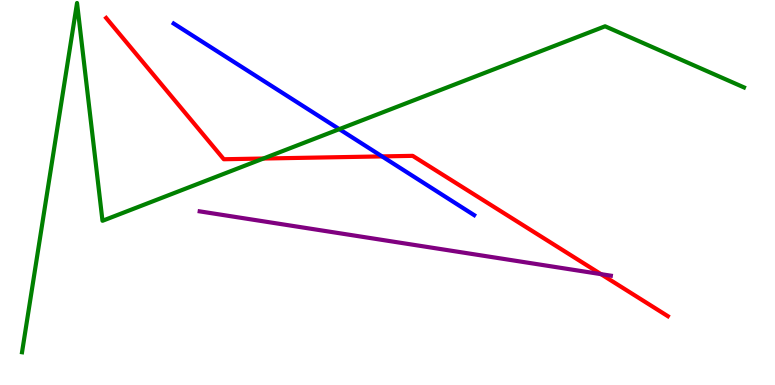[{'lines': ['blue', 'red'], 'intersections': [{'x': 4.93, 'y': 5.94}]}, {'lines': ['green', 'red'], 'intersections': [{'x': 3.4, 'y': 5.88}]}, {'lines': ['purple', 'red'], 'intersections': [{'x': 7.75, 'y': 2.88}]}, {'lines': ['blue', 'green'], 'intersections': [{'x': 4.38, 'y': 6.65}]}, {'lines': ['blue', 'purple'], 'intersections': []}, {'lines': ['green', 'purple'], 'intersections': []}]